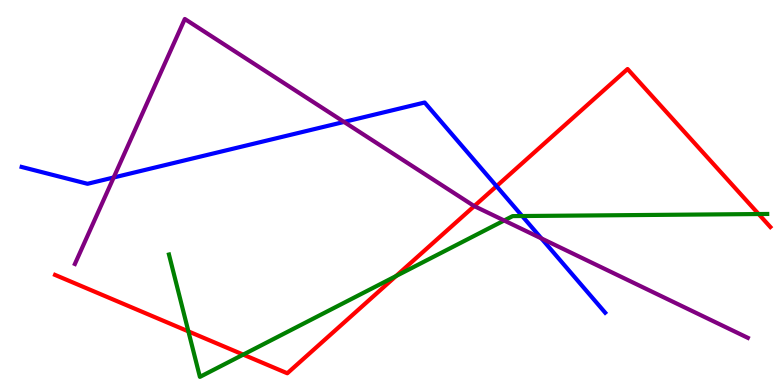[{'lines': ['blue', 'red'], 'intersections': [{'x': 6.41, 'y': 5.16}]}, {'lines': ['green', 'red'], 'intersections': [{'x': 2.43, 'y': 1.39}, {'x': 3.14, 'y': 0.789}, {'x': 5.11, 'y': 2.83}, {'x': 9.79, 'y': 4.44}]}, {'lines': ['purple', 'red'], 'intersections': [{'x': 6.12, 'y': 4.65}]}, {'lines': ['blue', 'green'], 'intersections': [{'x': 6.74, 'y': 4.39}]}, {'lines': ['blue', 'purple'], 'intersections': [{'x': 1.47, 'y': 5.39}, {'x': 4.44, 'y': 6.83}, {'x': 6.99, 'y': 3.81}]}, {'lines': ['green', 'purple'], 'intersections': [{'x': 6.51, 'y': 4.27}]}]